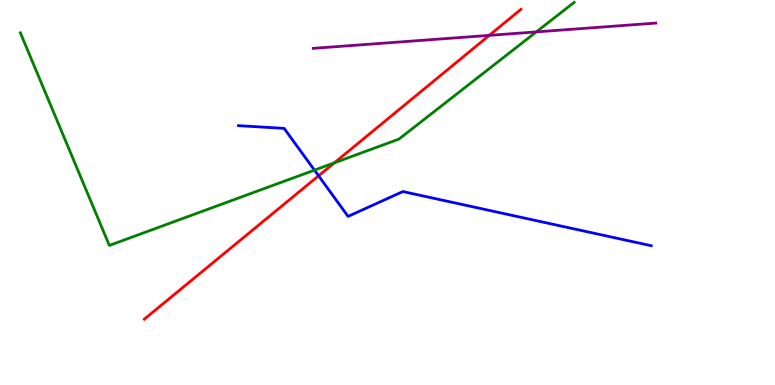[{'lines': ['blue', 'red'], 'intersections': [{'x': 4.11, 'y': 5.43}]}, {'lines': ['green', 'red'], 'intersections': [{'x': 4.31, 'y': 5.77}]}, {'lines': ['purple', 'red'], 'intersections': [{'x': 6.31, 'y': 9.08}]}, {'lines': ['blue', 'green'], 'intersections': [{'x': 4.06, 'y': 5.58}]}, {'lines': ['blue', 'purple'], 'intersections': []}, {'lines': ['green', 'purple'], 'intersections': [{'x': 6.92, 'y': 9.17}]}]